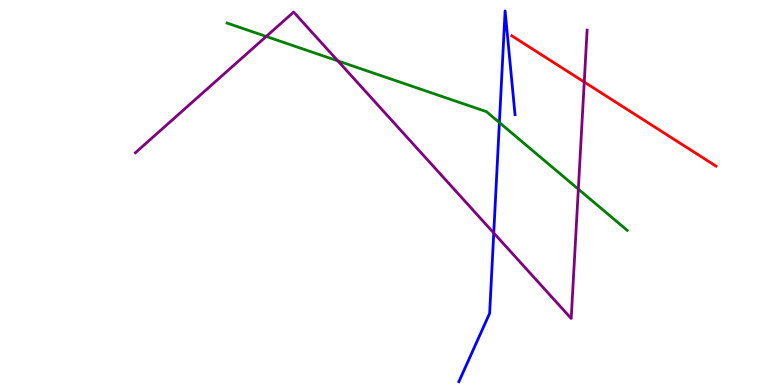[{'lines': ['blue', 'red'], 'intersections': []}, {'lines': ['green', 'red'], 'intersections': []}, {'lines': ['purple', 'red'], 'intersections': [{'x': 7.54, 'y': 7.87}]}, {'lines': ['blue', 'green'], 'intersections': [{'x': 6.44, 'y': 6.82}]}, {'lines': ['blue', 'purple'], 'intersections': [{'x': 6.37, 'y': 3.95}]}, {'lines': ['green', 'purple'], 'intersections': [{'x': 3.44, 'y': 9.05}, {'x': 4.36, 'y': 8.42}, {'x': 7.46, 'y': 5.09}]}]